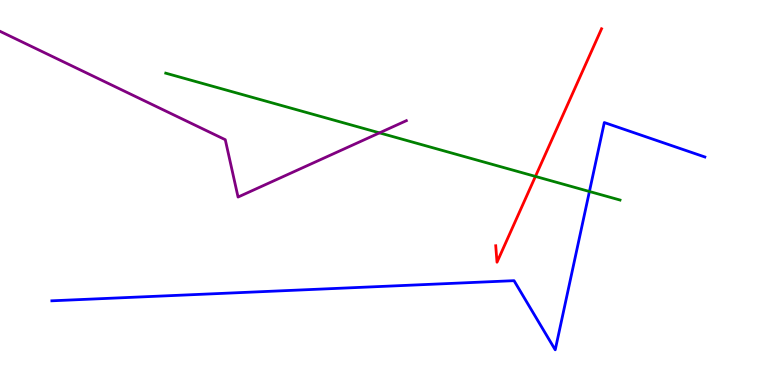[{'lines': ['blue', 'red'], 'intersections': []}, {'lines': ['green', 'red'], 'intersections': [{'x': 6.91, 'y': 5.42}]}, {'lines': ['purple', 'red'], 'intersections': []}, {'lines': ['blue', 'green'], 'intersections': [{'x': 7.61, 'y': 5.03}]}, {'lines': ['blue', 'purple'], 'intersections': []}, {'lines': ['green', 'purple'], 'intersections': [{'x': 4.9, 'y': 6.55}]}]